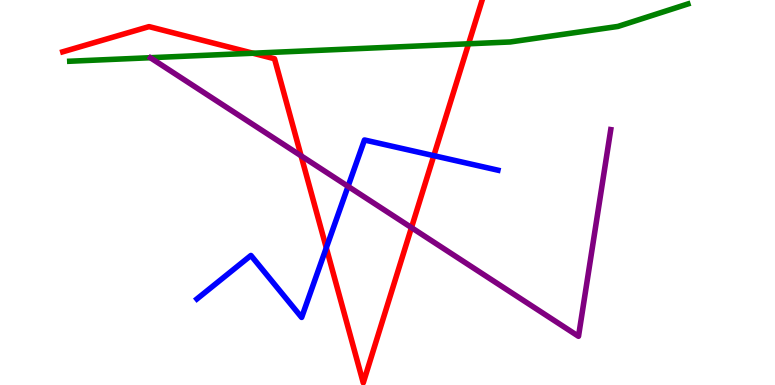[{'lines': ['blue', 'red'], 'intersections': [{'x': 4.21, 'y': 3.56}, {'x': 5.6, 'y': 5.96}]}, {'lines': ['green', 'red'], 'intersections': [{'x': 3.26, 'y': 8.62}, {'x': 6.05, 'y': 8.86}]}, {'lines': ['purple', 'red'], 'intersections': [{'x': 3.89, 'y': 5.95}, {'x': 5.31, 'y': 4.09}]}, {'lines': ['blue', 'green'], 'intersections': []}, {'lines': ['blue', 'purple'], 'intersections': [{'x': 4.49, 'y': 5.16}]}, {'lines': ['green', 'purple'], 'intersections': []}]